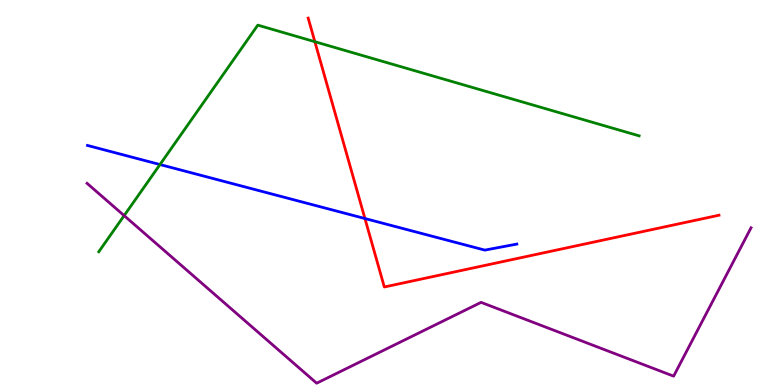[{'lines': ['blue', 'red'], 'intersections': [{'x': 4.71, 'y': 4.32}]}, {'lines': ['green', 'red'], 'intersections': [{'x': 4.06, 'y': 8.92}]}, {'lines': ['purple', 'red'], 'intersections': []}, {'lines': ['blue', 'green'], 'intersections': [{'x': 2.06, 'y': 5.73}]}, {'lines': ['blue', 'purple'], 'intersections': []}, {'lines': ['green', 'purple'], 'intersections': [{'x': 1.6, 'y': 4.4}]}]